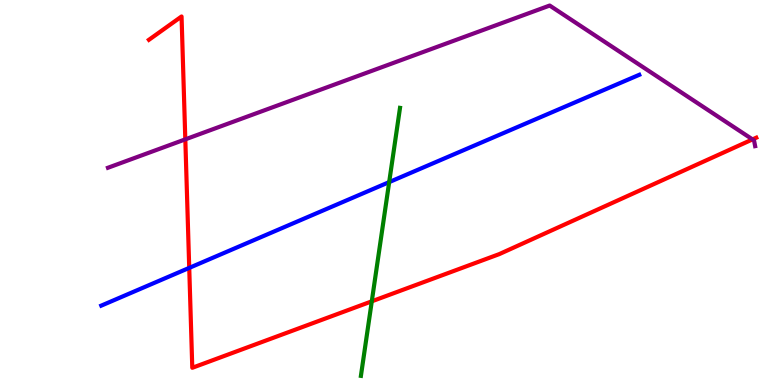[{'lines': ['blue', 'red'], 'intersections': [{'x': 2.44, 'y': 3.04}]}, {'lines': ['green', 'red'], 'intersections': [{'x': 4.8, 'y': 2.17}]}, {'lines': ['purple', 'red'], 'intersections': [{'x': 2.39, 'y': 6.38}, {'x': 9.71, 'y': 6.38}]}, {'lines': ['blue', 'green'], 'intersections': [{'x': 5.02, 'y': 5.27}]}, {'lines': ['blue', 'purple'], 'intersections': []}, {'lines': ['green', 'purple'], 'intersections': []}]